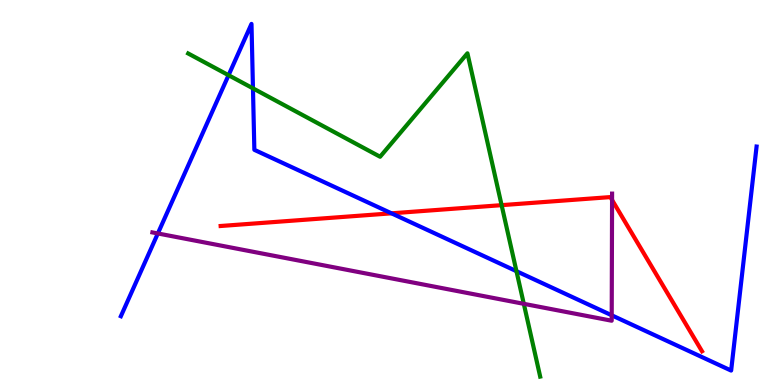[{'lines': ['blue', 'red'], 'intersections': [{'x': 5.05, 'y': 4.46}]}, {'lines': ['green', 'red'], 'intersections': [{'x': 6.47, 'y': 4.67}]}, {'lines': ['purple', 'red'], 'intersections': [{'x': 7.9, 'y': 4.81}]}, {'lines': ['blue', 'green'], 'intersections': [{'x': 2.95, 'y': 8.05}, {'x': 3.26, 'y': 7.71}, {'x': 6.66, 'y': 2.96}]}, {'lines': ['blue', 'purple'], 'intersections': [{'x': 2.04, 'y': 3.94}, {'x': 7.89, 'y': 1.81}]}, {'lines': ['green', 'purple'], 'intersections': [{'x': 6.76, 'y': 2.11}]}]